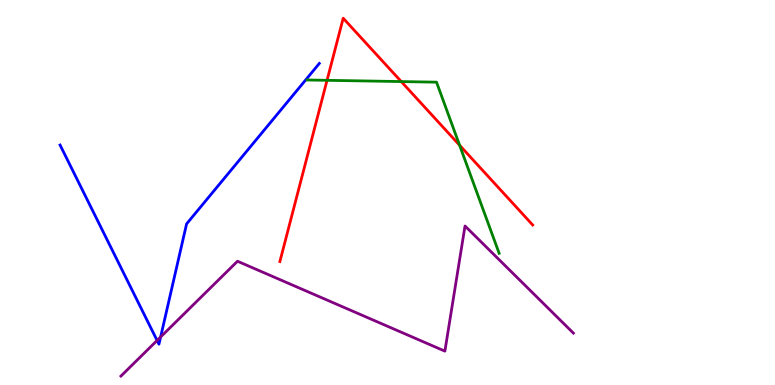[{'lines': ['blue', 'red'], 'intersections': []}, {'lines': ['green', 'red'], 'intersections': [{'x': 4.22, 'y': 7.91}, {'x': 5.18, 'y': 7.88}, {'x': 5.93, 'y': 6.23}]}, {'lines': ['purple', 'red'], 'intersections': []}, {'lines': ['blue', 'green'], 'intersections': []}, {'lines': ['blue', 'purple'], 'intersections': [{'x': 2.03, 'y': 1.16}, {'x': 2.07, 'y': 1.25}]}, {'lines': ['green', 'purple'], 'intersections': []}]